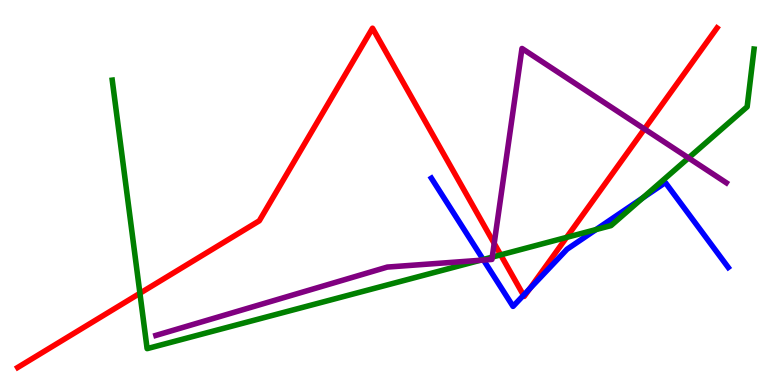[{'lines': ['blue', 'red'], 'intersections': [{'x': 6.76, 'y': 2.33}, {'x': 6.83, 'y': 2.5}]}, {'lines': ['green', 'red'], 'intersections': [{'x': 1.81, 'y': 2.38}, {'x': 6.46, 'y': 3.38}, {'x': 7.31, 'y': 3.83}]}, {'lines': ['purple', 'red'], 'intersections': [{'x': 6.38, 'y': 3.68}, {'x': 8.32, 'y': 6.65}]}, {'lines': ['blue', 'green'], 'intersections': [{'x': 6.23, 'y': 3.26}, {'x': 7.69, 'y': 4.04}, {'x': 8.29, 'y': 4.86}]}, {'lines': ['blue', 'purple'], 'intersections': [{'x': 6.24, 'y': 3.25}]}, {'lines': ['green', 'purple'], 'intersections': [{'x': 6.2, 'y': 3.24}, {'x': 6.35, 'y': 3.32}, {'x': 8.88, 'y': 5.9}]}]